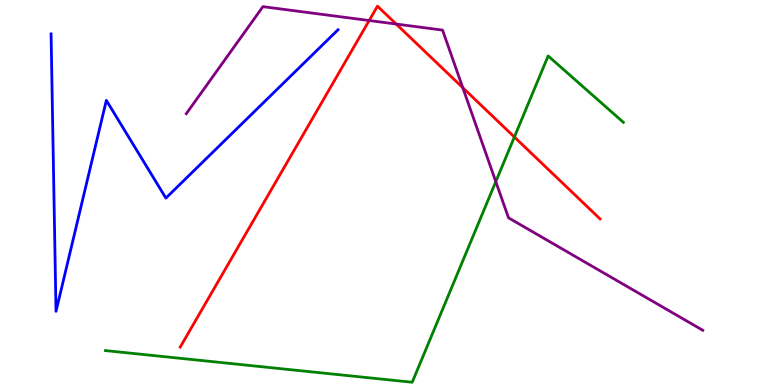[{'lines': ['blue', 'red'], 'intersections': []}, {'lines': ['green', 'red'], 'intersections': [{'x': 6.64, 'y': 6.44}]}, {'lines': ['purple', 'red'], 'intersections': [{'x': 4.76, 'y': 9.47}, {'x': 5.11, 'y': 9.38}, {'x': 5.97, 'y': 7.72}]}, {'lines': ['blue', 'green'], 'intersections': []}, {'lines': ['blue', 'purple'], 'intersections': []}, {'lines': ['green', 'purple'], 'intersections': [{'x': 6.4, 'y': 5.28}]}]